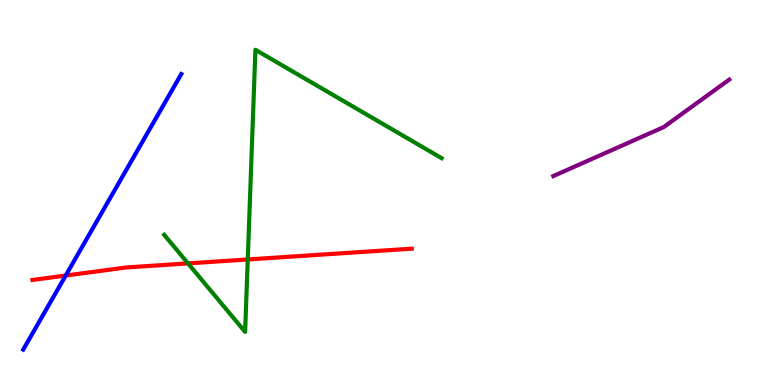[{'lines': ['blue', 'red'], 'intersections': [{'x': 0.848, 'y': 2.84}]}, {'lines': ['green', 'red'], 'intersections': [{'x': 2.43, 'y': 3.16}, {'x': 3.2, 'y': 3.26}]}, {'lines': ['purple', 'red'], 'intersections': []}, {'lines': ['blue', 'green'], 'intersections': []}, {'lines': ['blue', 'purple'], 'intersections': []}, {'lines': ['green', 'purple'], 'intersections': []}]